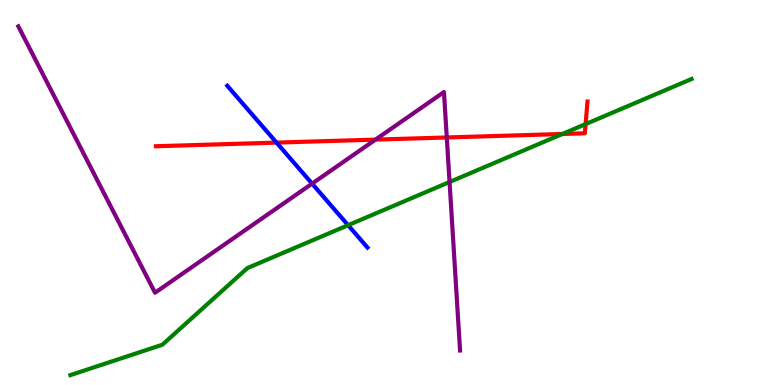[{'lines': ['blue', 'red'], 'intersections': [{'x': 3.57, 'y': 6.3}]}, {'lines': ['green', 'red'], 'intersections': [{'x': 7.26, 'y': 6.52}, {'x': 7.56, 'y': 6.78}]}, {'lines': ['purple', 'red'], 'intersections': [{'x': 4.84, 'y': 6.37}, {'x': 5.77, 'y': 6.43}]}, {'lines': ['blue', 'green'], 'intersections': [{'x': 4.49, 'y': 4.15}]}, {'lines': ['blue', 'purple'], 'intersections': [{'x': 4.03, 'y': 5.23}]}, {'lines': ['green', 'purple'], 'intersections': [{'x': 5.8, 'y': 5.27}]}]